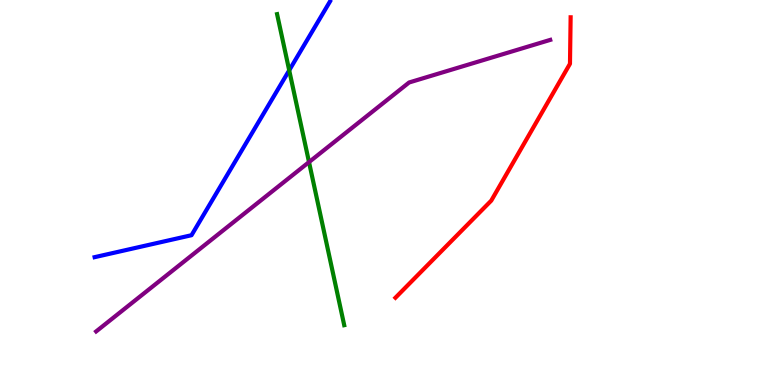[{'lines': ['blue', 'red'], 'intersections': []}, {'lines': ['green', 'red'], 'intersections': []}, {'lines': ['purple', 'red'], 'intersections': []}, {'lines': ['blue', 'green'], 'intersections': [{'x': 3.73, 'y': 8.17}]}, {'lines': ['blue', 'purple'], 'intersections': []}, {'lines': ['green', 'purple'], 'intersections': [{'x': 3.99, 'y': 5.79}]}]